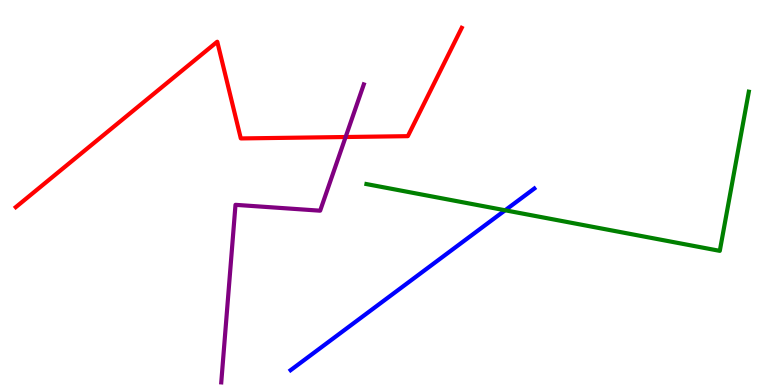[{'lines': ['blue', 'red'], 'intersections': []}, {'lines': ['green', 'red'], 'intersections': []}, {'lines': ['purple', 'red'], 'intersections': [{'x': 4.46, 'y': 6.44}]}, {'lines': ['blue', 'green'], 'intersections': [{'x': 6.52, 'y': 4.54}]}, {'lines': ['blue', 'purple'], 'intersections': []}, {'lines': ['green', 'purple'], 'intersections': []}]